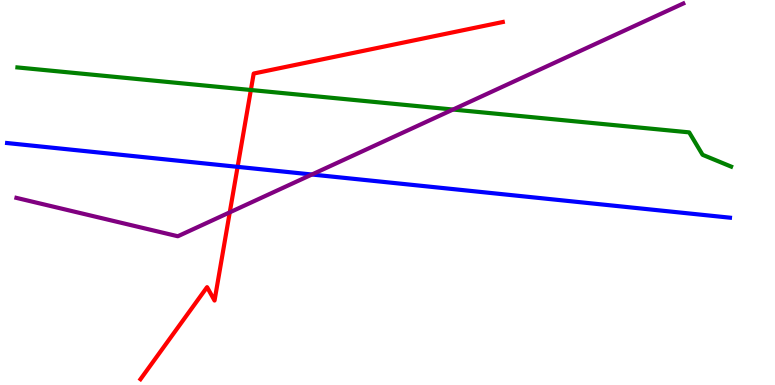[{'lines': ['blue', 'red'], 'intersections': [{'x': 3.07, 'y': 5.67}]}, {'lines': ['green', 'red'], 'intersections': [{'x': 3.24, 'y': 7.66}]}, {'lines': ['purple', 'red'], 'intersections': [{'x': 2.96, 'y': 4.48}]}, {'lines': ['blue', 'green'], 'intersections': []}, {'lines': ['blue', 'purple'], 'intersections': [{'x': 4.02, 'y': 5.47}]}, {'lines': ['green', 'purple'], 'intersections': [{'x': 5.85, 'y': 7.15}]}]